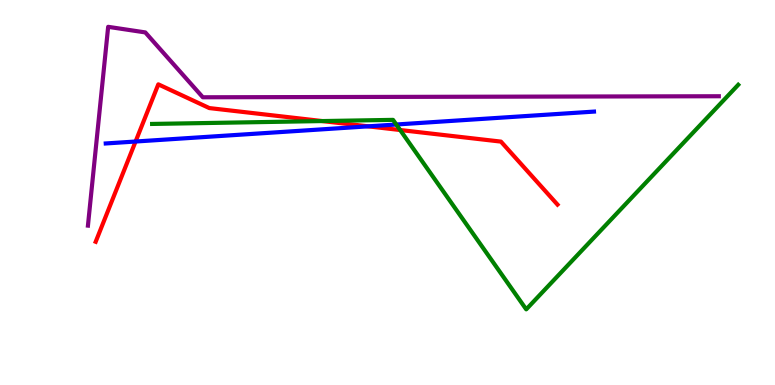[{'lines': ['blue', 'red'], 'intersections': [{'x': 1.75, 'y': 6.32}, {'x': 4.75, 'y': 6.72}]}, {'lines': ['green', 'red'], 'intersections': [{'x': 4.16, 'y': 6.86}, {'x': 5.16, 'y': 6.62}]}, {'lines': ['purple', 'red'], 'intersections': []}, {'lines': ['blue', 'green'], 'intersections': [{'x': 5.11, 'y': 6.77}]}, {'lines': ['blue', 'purple'], 'intersections': []}, {'lines': ['green', 'purple'], 'intersections': []}]